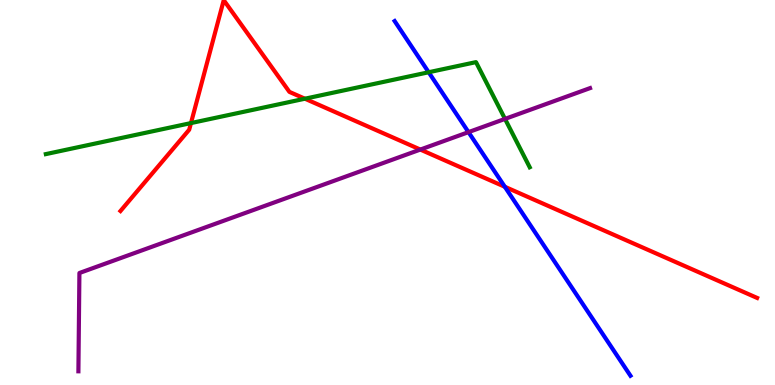[{'lines': ['blue', 'red'], 'intersections': [{'x': 6.51, 'y': 5.15}]}, {'lines': ['green', 'red'], 'intersections': [{'x': 2.46, 'y': 6.8}, {'x': 3.93, 'y': 7.44}]}, {'lines': ['purple', 'red'], 'intersections': [{'x': 5.42, 'y': 6.12}]}, {'lines': ['blue', 'green'], 'intersections': [{'x': 5.53, 'y': 8.12}]}, {'lines': ['blue', 'purple'], 'intersections': [{'x': 6.04, 'y': 6.57}]}, {'lines': ['green', 'purple'], 'intersections': [{'x': 6.52, 'y': 6.91}]}]